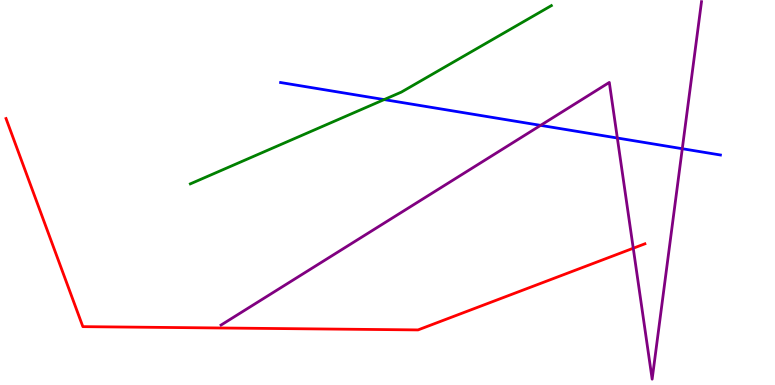[{'lines': ['blue', 'red'], 'intersections': []}, {'lines': ['green', 'red'], 'intersections': []}, {'lines': ['purple', 'red'], 'intersections': [{'x': 8.17, 'y': 3.55}]}, {'lines': ['blue', 'green'], 'intersections': [{'x': 4.96, 'y': 7.41}]}, {'lines': ['blue', 'purple'], 'intersections': [{'x': 6.98, 'y': 6.74}, {'x': 7.97, 'y': 6.42}, {'x': 8.8, 'y': 6.14}]}, {'lines': ['green', 'purple'], 'intersections': []}]